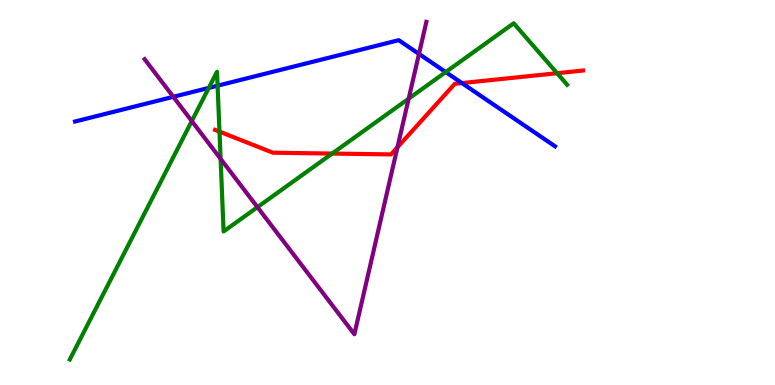[{'lines': ['blue', 'red'], 'intersections': [{'x': 5.96, 'y': 7.84}]}, {'lines': ['green', 'red'], 'intersections': [{'x': 2.83, 'y': 6.58}, {'x': 4.29, 'y': 6.01}, {'x': 7.19, 'y': 8.1}]}, {'lines': ['purple', 'red'], 'intersections': [{'x': 5.13, 'y': 6.17}]}, {'lines': ['blue', 'green'], 'intersections': [{'x': 2.69, 'y': 7.72}, {'x': 2.81, 'y': 7.77}, {'x': 5.75, 'y': 8.13}]}, {'lines': ['blue', 'purple'], 'intersections': [{'x': 2.24, 'y': 7.49}, {'x': 5.41, 'y': 8.6}]}, {'lines': ['green', 'purple'], 'intersections': [{'x': 2.47, 'y': 6.86}, {'x': 2.85, 'y': 5.87}, {'x': 3.32, 'y': 4.62}, {'x': 5.27, 'y': 7.44}]}]